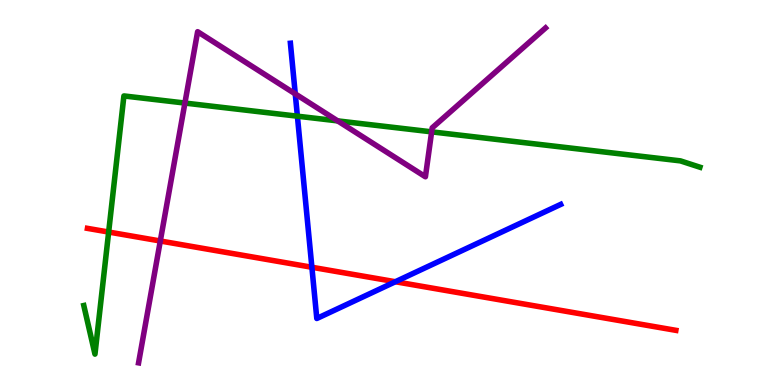[{'lines': ['blue', 'red'], 'intersections': [{'x': 4.02, 'y': 3.06}, {'x': 5.1, 'y': 2.68}]}, {'lines': ['green', 'red'], 'intersections': [{'x': 1.4, 'y': 3.97}]}, {'lines': ['purple', 'red'], 'intersections': [{'x': 2.07, 'y': 3.74}]}, {'lines': ['blue', 'green'], 'intersections': [{'x': 3.84, 'y': 6.98}]}, {'lines': ['blue', 'purple'], 'intersections': [{'x': 3.81, 'y': 7.56}]}, {'lines': ['green', 'purple'], 'intersections': [{'x': 2.39, 'y': 7.32}, {'x': 4.36, 'y': 6.86}, {'x': 5.57, 'y': 6.58}]}]